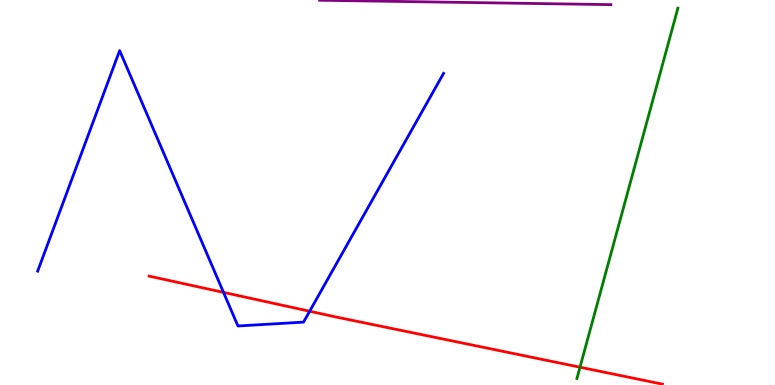[{'lines': ['blue', 'red'], 'intersections': [{'x': 2.88, 'y': 2.41}, {'x': 4.0, 'y': 1.92}]}, {'lines': ['green', 'red'], 'intersections': [{'x': 7.48, 'y': 0.462}]}, {'lines': ['purple', 'red'], 'intersections': []}, {'lines': ['blue', 'green'], 'intersections': []}, {'lines': ['blue', 'purple'], 'intersections': []}, {'lines': ['green', 'purple'], 'intersections': []}]